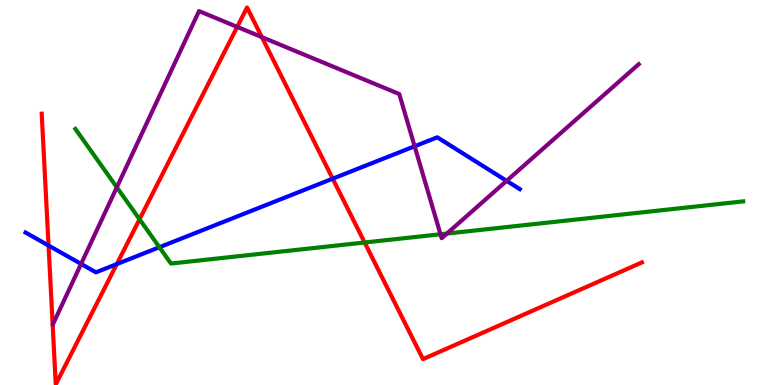[{'lines': ['blue', 'red'], 'intersections': [{'x': 0.626, 'y': 3.62}, {'x': 1.51, 'y': 3.14}, {'x': 4.29, 'y': 5.36}]}, {'lines': ['green', 'red'], 'intersections': [{'x': 1.8, 'y': 4.3}, {'x': 4.7, 'y': 3.7}]}, {'lines': ['purple', 'red'], 'intersections': [{'x': 3.06, 'y': 9.3}, {'x': 3.38, 'y': 9.04}]}, {'lines': ['blue', 'green'], 'intersections': [{'x': 2.06, 'y': 3.58}]}, {'lines': ['blue', 'purple'], 'intersections': [{'x': 1.05, 'y': 3.14}, {'x': 5.35, 'y': 6.2}, {'x': 6.54, 'y': 5.3}]}, {'lines': ['green', 'purple'], 'intersections': [{'x': 1.51, 'y': 5.14}, {'x': 5.68, 'y': 3.92}, {'x': 5.77, 'y': 3.93}]}]